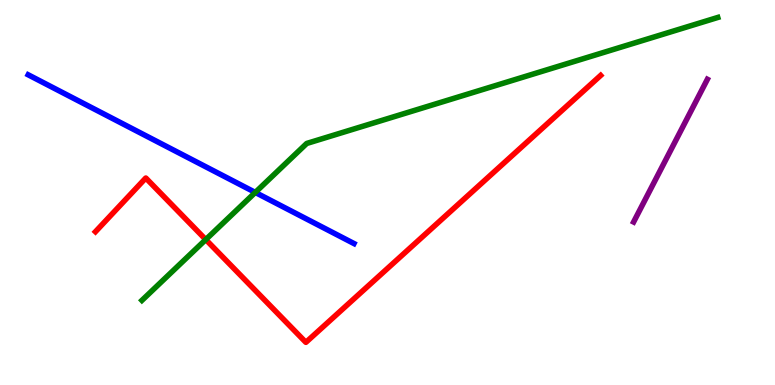[{'lines': ['blue', 'red'], 'intersections': []}, {'lines': ['green', 'red'], 'intersections': [{'x': 2.66, 'y': 3.78}]}, {'lines': ['purple', 'red'], 'intersections': []}, {'lines': ['blue', 'green'], 'intersections': [{'x': 3.29, 'y': 5.0}]}, {'lines': ['blue', 'purple'], 'intersections': []}, {'lines': ['green', 'purple'], 'intersections': []}]